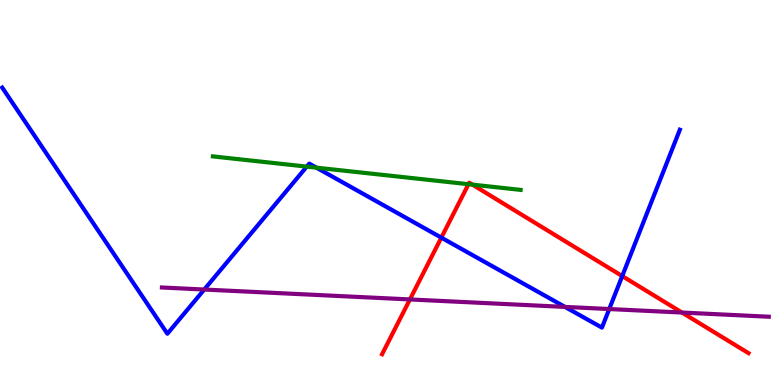[{'lines': ['blue', 'red'], 'intersections': [{'x': 5.69, 'y': 3.83}, {'x': 8.03, 'y': 2.83}]}, {'lines': ['green', 'red'], 'intersections': [{'x': 6.04, 'y': 5.22}, {'x': 6.1, 'y': 5.2}]}, {'lines': ['purple', 'red'], 'intersections': [{'x': 5.29, 'y': 2.22}, {'x': 8.8, 'y': 1.88}]}, {'lines': ['blue', 'green'], 'intersections': [{'x': 3.96, 'y': 5.67}, {'x': 4.08, 'y': 5.65}]}, {'lines': ['blue', 'purple'], 'intersections': [{'x': 2.64, 'y': 2.48}, {'x': 7.29, 'y': 2.03}, {'x': 7.86, 'y': 1.97}]}, {'lines': ['green', 'purple'], 'intersections': []}]